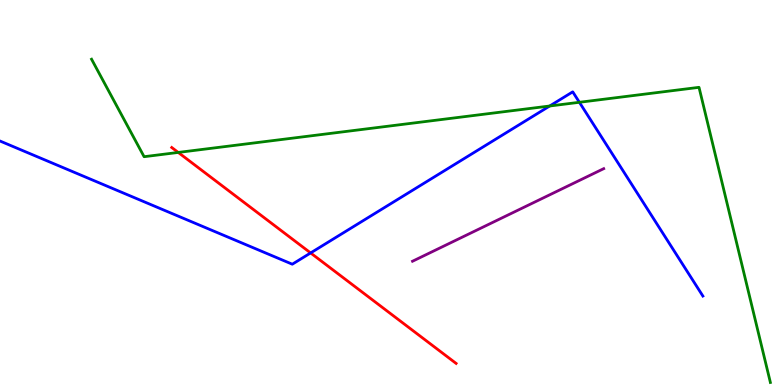[{'lines': ['blue', 'red'], 'intersections': [{'x': 4.01, 'y': 3.43}]}, {'lines': ['green', 'red'], 'intersections': [{'x': 2.3, 'y': 6.04}]}, {'lines': ['purple', 'red'], 'intersections': []}, {'lines': ['blue', 'green'], 'intersections': [{'x': 7.09, 'y': 7.25}, {'x': 7.48, 'y': 7.34}]}, {'lines': ['blue', 'purple'], 'intersections': []}, {'lines': ['green', 'purple'], 'intersections': []}]